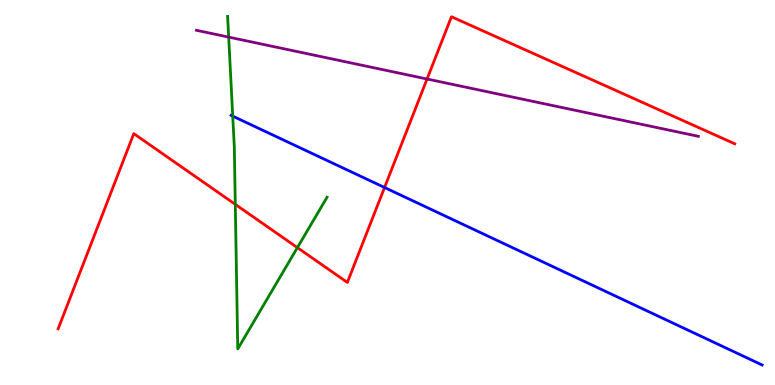[{'lines': ['blue', 'red'], 'intersections': [{'x': 4.96, 'y': 5.13}]}, {'lines': ['green', 'red'], 'intersections': [{'x': 3.04, 'y': 4.69}, {'x': 3.84, 'y': 3.57}]}, {'lines': ['purple', 'red'], 'intersections': [{'x': 5.51, 'y': 7.95}]}, {'lines': ['blue', 'green'], 'intersections': [{'x': 3.0, 'y': 6.98}]}, {'lines': ['blue', 'purple'], 'intersections': []}, {'lines': ['green', 'purple'], 'intersections': [{'x': 2.95, 'y': 9.04}]}]